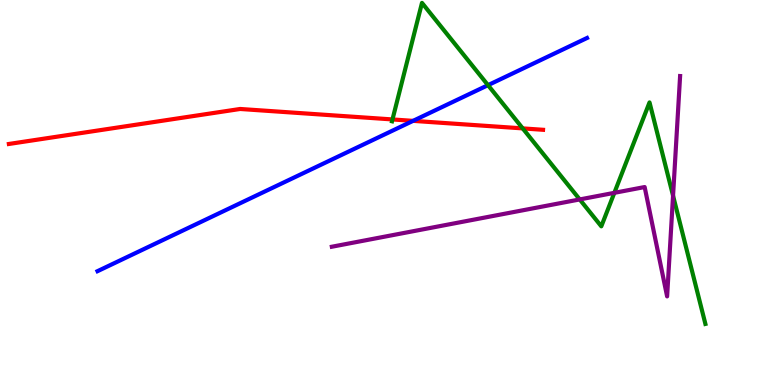[{'lines': ['blue', 'red'], 'intersections': [{'x': 5.33, 'y': 6.86}]}, {'lines': ['green', 'red'], 'intersections': [{'x': 5.06, 'y': 6.9}, {'x': 6.74, 'y': 6.67}]}, {'lines': ['purple', 'red'], 'intersections': []}, {'lines': ['blue', 'green'], 'intersections': [{'x': 6.3, 'y': 7.79}]}, {'lines': ['blue', 'purple'], 'intersections': []}, {'lines': ['green', 'purple'], 'intersections': [{'x': 7.48, 'y': 4.82}, {'x': 7.93, 'y': 4.99}, {'x': 8.68, 'y': 4.92}]}]